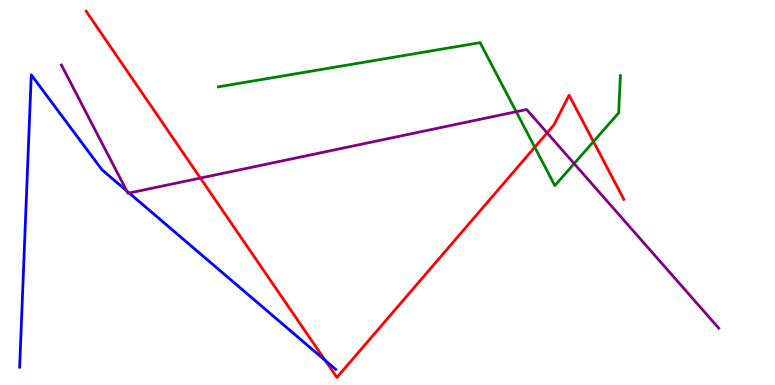[{'lines': ['blue', 'red'], 'intersections': [{'x': 4.2, 'y': 0.635}]}, {'lines': ['green', 'red'], 'intersections': [{'x': 6.9, 'y': 6.18}, {'x': 7.66, 'y': 6.32}]}, {'lines': ['purple', 'red'], 'intersections': [{'x': 2.59, 'y': 5.38}, {'x': 7.06, 'y': 6.55}]}, {'lines': ['blue', 'green'], 'intersections': []}, {'lines': ['blue', 'purple'], 'intersections': [{'x': 1.64, 'y': 5.04}, {'x': 1.67, 'y': 4.99}]}, {'lines': ['green', 'purple'], 'intersections': [{'x': 6.66, 'y': 7.1}, {'x': 7.41, 'y': 5.75}]}]